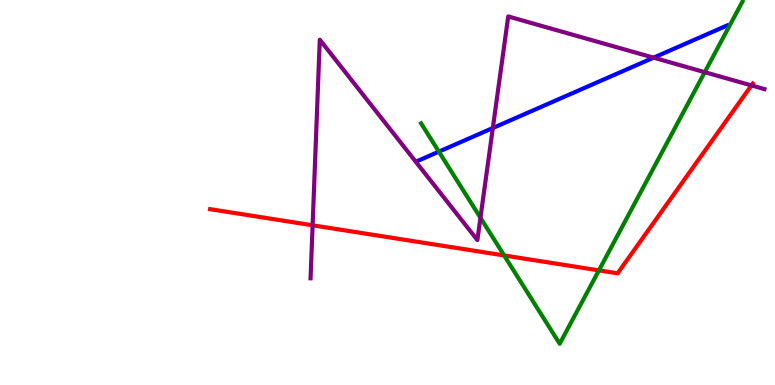[{'lines': ['blue', 'red'], 'intersections': []}, {'lines': ['green', 'red'], 'intersections': [{'x': 6.51, 'y': 3.36}, {'x': 7.73, 'y': 2.98}]}, {'lines': ['purple', 'red'], 'intersections': [{'x': 4.03, 'y': 4.15}, {'x': 9.7, 'y': 7.78}]}, {'lines': ['blue', 'green'], 'intersections': [{'x': 5.66, 'y': 6.06}]}, {'lines': ['blue', 'purple'], 'intersections': [{'x': 6.36, 'y': 6.67}, {'x': 8.43, 'y': 8.5}]}, {'lines': ['green', 'purple'], 'intersections': [{'x': 6.2, 'y': 4.34}, {'x': 9.09, 'y': 8.13}]}]